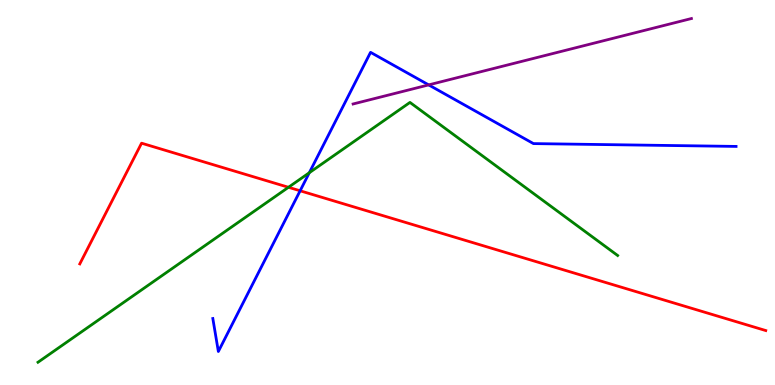[{'lines': ['blue', 'red'], 'intersections': [{'x': 3.87, 'y': 5.04}]}, {'lines': ['green', 'red'], 'intersections': [{'x': 3.72, 'y': 5.14}]}, {'lines': ['purple', 'red'], 'intersections': []}, {'lines': ['blue', 'green'], 'intersections': [{'x': 3.99, 'y': 5.51}]}, {'lines': ['blue', 'purple'], 'intersections': [{'x': 5.53, 'y': 7.79}]}, {'lines': ['green', 'purple'], 'intersections': []}]